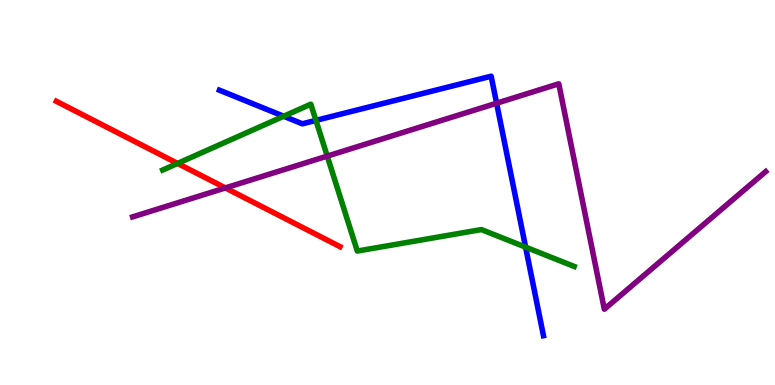[{'lines': ['blue', 'red'], 'intersections': []}, {'lines': ['green', 'red'], 'intersections': [{'x': 2.29, 'y': 5.76}]}, {'lines': ['purple', 'red'], 'intersections': [{'x': 2.91, 'y': 5.12}]}, {'lines': ['blue', 'green'], 'intersections': [{'x': 3.66, 'y': 6.98}, {'x': 4.08, 'y': 6.87}, {'x': 6.78, 'y': 3.58}]}, {'lines': ['blue', 'purple'], 'intersections': [{'x': 6.41, 'y': 7.32}]}, {'lines': ['green', 'purple'], 'intersections': [{'x': 4.22, 'y': 5.95}]}]